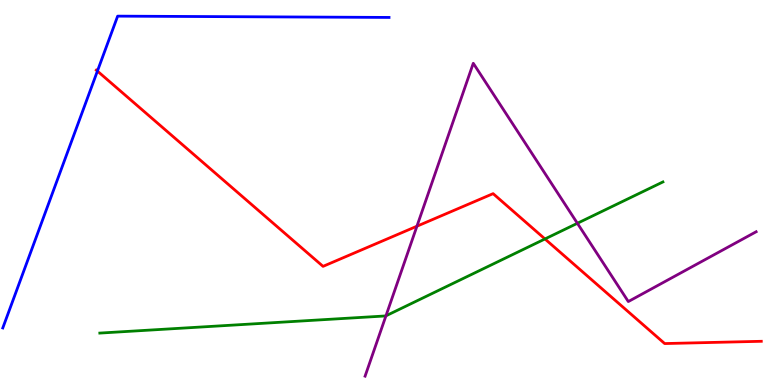[{'lines': ['blue', 'red'], 'intersections': [{'x': 1.26, 'y': 8.15}]}, {'lines': ['green', 'red'], 'intersections': [{'x': 7.03, 'y': 3.79}]}, {'lines': ['purple', 'red'], 'intersections': [{'x': 5.38, 'y': 4.12}]}, {'lines': ['blue', 'green'], 'intersections': []}, {'lines': ['blue', 'purple'], 'intersections': []}, {'lines': ['green', 'purple'], 'intersections': [{'x': 4.98, 'y': 1.8}, {'x': 7.45, 'y': 4.2}]}]